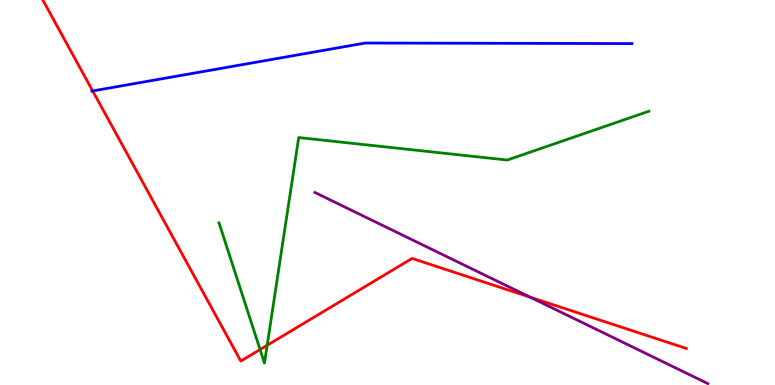[{'lines': ['blue', 'red'], 'intersections': [{'x': 1.2, 'y': 7.64}]}, {'lines': ['green', 'red'], 'intersections': [{'x': 3.36, 'y': 0.921}, {'x': 3.45, 'y': 1.03}]}, {'lines': ['purple', 'red'], 'intersections': [{'x': 6.84, 'y': 2.28}]}, {'lines': ['blue', 'green'], 'intersections': []}, {'lines': ['blue', 'purple'], 'intersections': []}, {'lines': ['green', 'purple'], 'intersections': []}]